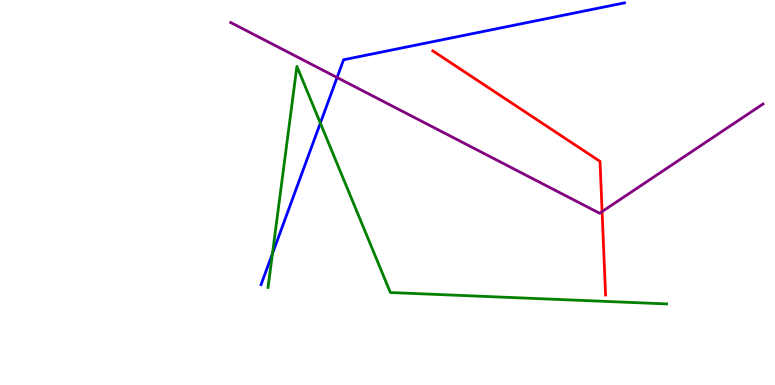[{'lines': ['blue', 'red'], 'intersections': []}, {'lines': ['green', 'red'], 'intersections': []}, {'lines': ['purple', 'red'], 'intersections': [{'x': 7.77, 'y': 4.51}]}, {'lines': ['blue', 'green'], 'intersections': [{'x': 3.52, 'y': 3.41}, {'x': 4.13, 'y': 6.8}]}, {'lines': ['blue', 'purple'], 'intersections': [{'x': 4.35, 'y': 7.99}]}, {'lines': ['green', 'purple'], 'intersections': []}]